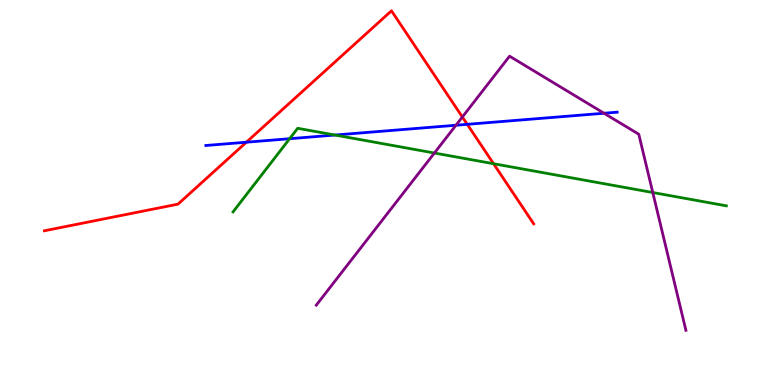[{'lines': ['blue', 'red'], 'intersections': [{'x': 3.18, 'y': 6.31}, {'x': 6.03, 'y': 6.77}]}, {'lines': ['green', 'red'], 'intersections': [{'x': 6.37, 'y': 5.75}]}, {'lines': ['purple', 'red'], 'intersections': [{'x': 5.97, 'y': 6.96}]}, {'lines': ['blue', 'green'], 'intersections': [{'x': 3.74, 'y': 6.4}, {'x': 4.32, 'y': 6.49}]}, {'lines': ['blue', 'purple'], 'intersections': [{'x': 5.88, 'y': 6.75}, {'x': 7.79, 'y': 7.06}]}, {'lines': ['green', 'purple'], 'intersections': [{'x': 5.61, 'y': 6.03}, {'x': 8.42, 'y': 5.0}]}]